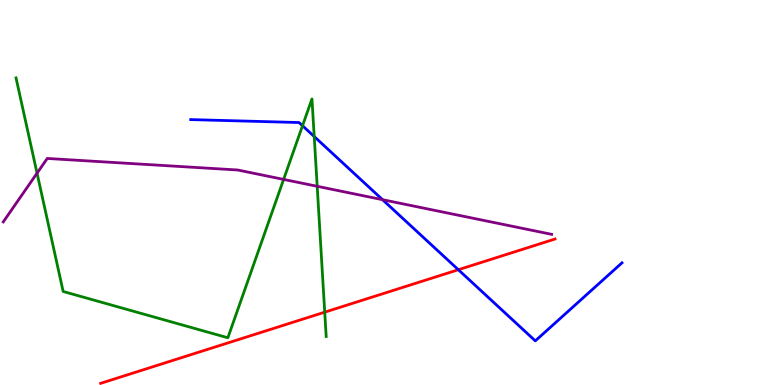[{'lines': ['blue', 'red'], 'intersections': [{'x': 5.91, 'y': 2.99}]}, {'lines': ['green', 'red'], 'intersections': [{'x': 4.19, 'y': 1.89}]}, {'lines': ['purple', 'red'], 'intersections': []}, {'lines': ['blue', 'green'], 'intersections': [{'x': 3.9, 'y': 6.73}, {'x': 4.05, 'y': 6.45}]}, {'lines': ['blue', 'purple'], 'intersections': [{'x': 4.94, 'y': 4.81}]}, {'lines': ['green', 'purple'], 'intersections': [{'x': 0.478, 'y': 5.5}, {'x': 3.66, 'y': 5.34}, {'x': 4.09, 'y': 5.16}]}]